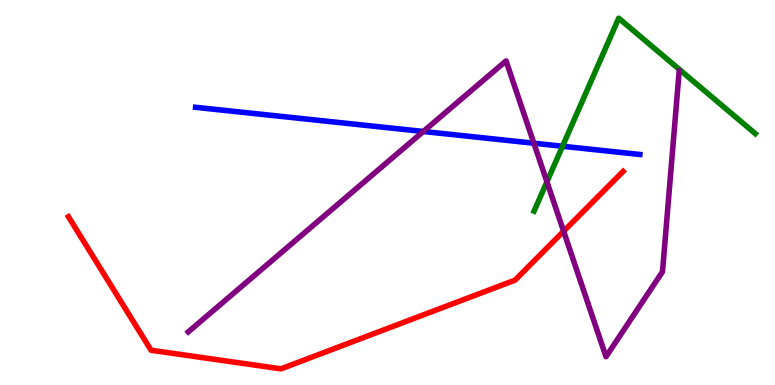[{'lines': ['blue', 'red'], 'intersections': []}, {'lines': ['green', 'red'], 'intersections': []}, {'lines': ['purple', 'red'], 'intersections': [{'x': 7.27, 'y': 3.99}]}, {'lines': ['blue', 'green'], 'intersections': [{'x': 7.26, 'y': 6.2}]}, {'lines': ['blue', 'purple'], 'intersections': [{'x': 5.46, 'y': 6.58}, {'x': 6.89, 'y': 6.28}]}, {'lines': ['green', 'purple'], 'intersections': [{'x': 7.06, 'y': 5.28}]}]